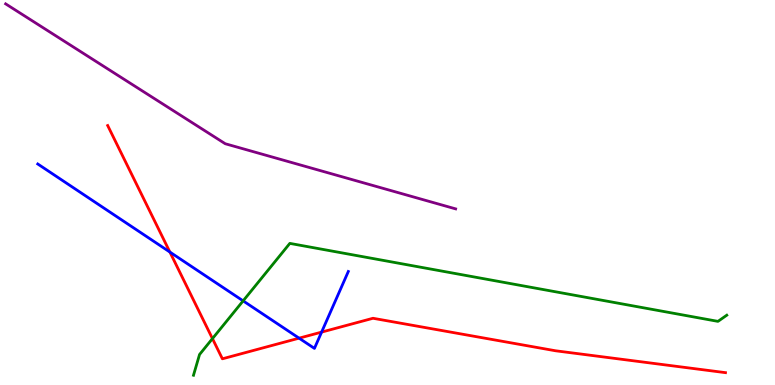[{'lines': ['blue', 'red'], 'intersections': [{'x': 2.19, 'y': 3.45}, {'x': 3.86, 'y': 1.22}, {'x': 4.15, 'y': 1.37}]}, {'lines': ['green', 'red'], 'intersections': [{'x': 2.74, 'y': 1.2}]}, {'lines': ['purple', 'red'], 'intersections': []}, {'lines': ['blue', 'green'], 'intersections': [{'x': 3.14, 'y': 2.19}]}, {'lines': ['blue', 'purple'], 'intersections': []}, {'lines': ['green', 'purple'], 'intersections': []}]